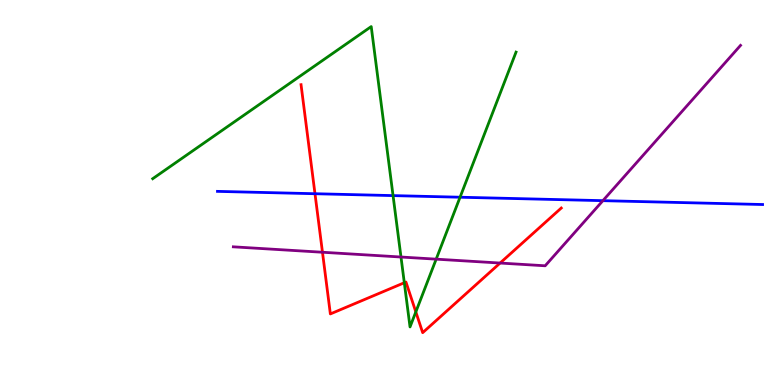[{'lines': ['blue', 'red'], 'intersections': [{'x': 4.06, 'y': 4.97}]}, {'lines': ['green', 'red'], 'intersections': [{'x': 5.22, 'y': 2.66}, {'x': 5.37, 'y': 1.9}]}, {'lines': ['purple', 'red'], 'intersections': [{'x': 4.16, 'y': 3.45}, {'x': 6.45, 'y': 3.17}]}, {'lines': ['blue', 'green'], 'intersections': [{'x': 5.07, 'y': 4.92}, {'x': 5.94, 'y': 4.88}]}, {'lines': ['blue', 'purple'], 'intersections': [{'x': 7.78, 'y': 4.79}]}, {'lines': ['green', 'purple'], 'intersections': [{'x': 5.17, 'y': 3.32}, {'x': 5.63, 'y': 3.27}]}]